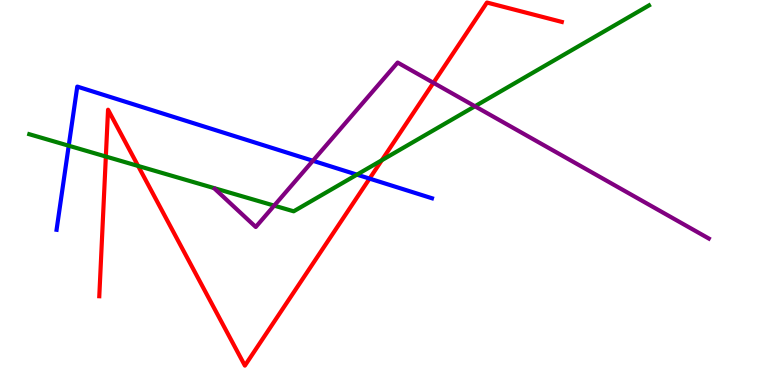[{'lines': ['blue', 'red'], 'intersections': [{'x': 4.77, 'y': 5.36}]}, {'lines': ['green', 'red'], 'intersections': [{'x': 1.37, 'y': 5.93}, {'x': 1.78, 'y': 5.69}, {'x': 4.93, 'y': 5.84}]}, {'lines': ['purple', 'red'], 'intersections': [{'x': 5.59, 'y': 7.85}]}, {'lines': ['blue', 'green'], 'intersections': [{'x': 0.887, 'y': 6.22}, {'x': 4.61, 'y': 5.46}]}, {'lines': ['blue', 'purple'], 'intersections': [{'x': 4.04, 'y': 5.82}]}, {'lines': ['green', 'purple'], 'intersections': [{'x': 3.54, 'y': 4.66}, {'x': 6.13, 'y': 7.24}]}]